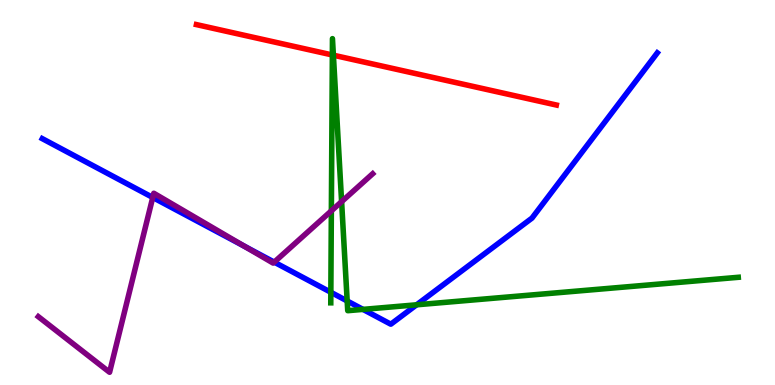[{'lines': ['blue', 'red'], 'intersections': []}, {'lines': ['green', 'red'], 'intersections': [{'x': 4.29, 'y': 8.57}, {'x': 4.3, 'y': 8.57}]}, {'lines': ['purple', 'red'], 'intersections': []}, {'lines': ['blue', 'green'], 'intersections': [{'x': 4.27, 'y': 2.41}, {'x': 4.48, 'y': 2.18}, {'x': 4.68, 'y': 1.96}, {'x': 5.38, 'y': 2.08}]}, {'lines': ['blue', 'purple'], 'intersections': [{'x': 1.97, 'y': 4.87}, {'x': 3.15, 'y': 3.61}, {'x': 3.54, 'y': 3.19}]}, {'lines': ['green', 'purple'], 'intersections': [{'x': 4.28, 'y': 4.52}, {'x': 4.41, 'y': 4.76}]}]